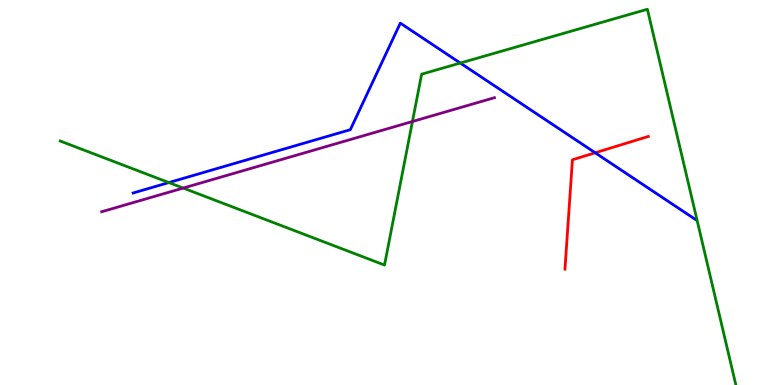[{'lines': ['blue', 'red'], 'intersections': [{'x': 7.68, 'y': 6.03}]}, {'lines': ['green', 'red'], 'intersections': []}, {'lines': ['purple', 'red'], 'intersections': []}, {'lines': ['blue', 'green'], 'intersections': [{'x': 2.18, 'y': 5.26}, {'x': 5.94, 'y': 8.36}]}, {'lines': ['blue', 'purple'], 'intersections': []}, {'lines': ['green', 'purple'], 'intersections': [{'x': 2.36, 'y': 5.12}, {'x': 5.32, 'y': 6.84}]}]